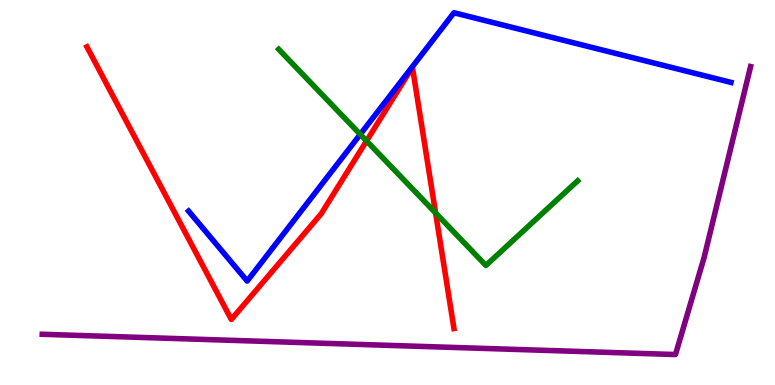[{'lines': ['blue', 'red'], 'intersections': []}, {'lines': ['green', 'red'], 'intersections': [{'x': 4.73, 'y': 6.34}, {'x': 5.62, 'y': 4.47}]}, {'lines': ['purple', 'red'], 'intersections': []}, {'lines': ['blue', 'green'], 'intersections': [{'x': 4.65, 'y': 6.51}]}, {'lines': ['blue', 'purple'], 'intersections': []}, {'lines': ['green', 'purple'], 'intersections': []}]